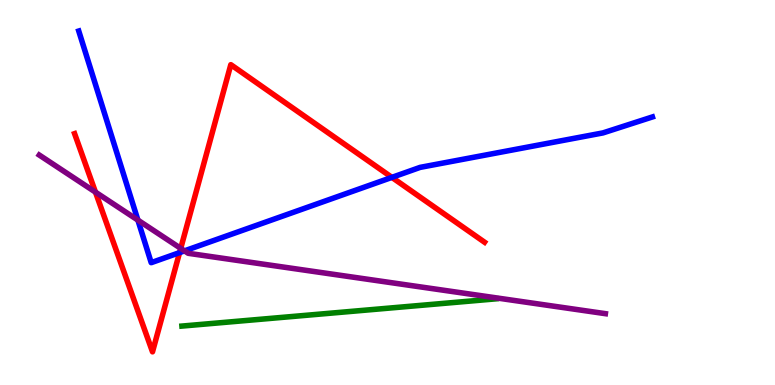[{'lines': ['blue', 'red'], 'intersections': [{'x': 2.32, 'y': 3.44}, {'x': 5.06, 'y': 5.39}]}, {'lines': ['green', 'red'], 'intersections': []}, {'lines': ['purple', 'red'], 'intersections': [{'x': 1.23, 'y': 5.01}, {'x': 2.33, 'y': 3.55}]}, {'lines': ['blue', 'green'], 'intersections': []}, {'lines': ['blue', 'purple'], 'intersections': [{'x': 1.78, 'y': 4.28}, {'x': 2.38, 'y': 3.48}]}, {'lines': ['green', 'purple'], 'intersections': []}]